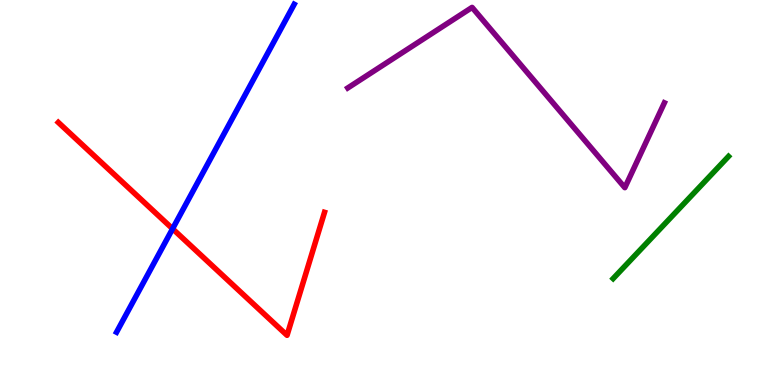[{'lines': ['blue', 'red'], 'intersections': [{'x': 2.23, 'y': 4.06}]}, {'lines': ['green', 'red'], 'intersections': []}, {'lines': ['purple', 'red'], 'intersections': []}, {'lines': ['blue', 'green'], 'intersections': []}, {'lines': ['blue', 'purple'], 'intersections': []}, {'lines': ['green', 'purple'], 'intersections': []}]